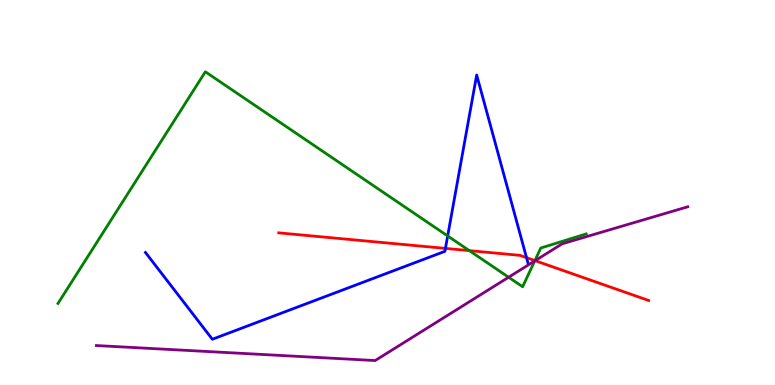[{'lines': ['blue', 'red'], 'intersections': [{'x': 5.75, 'y': 3.55}, {'x': 6.79, 'y': 3.31}]}, {'lines': ['green', 'red'], 'intersections': [{'x': 6.06, 'y': 3.49}, {'x': 6.9, 'y': 3.23}]}, {'lines': ['purple', 'red'], 'intersections': [{'x': 6.9, 'y': 3.23}]}, {'lines': ['blue', 'green'], 'intersections': [{'x': 5.78, 'y': 3.87}]}, {'lines': ['blue', 'purple'], 'intersections': []}, {'lines': ['green', 'purple'], 'intersections': [{'x': 6.56, 'y': 2.8}, {'x': 6.9, 'y': 3.22}]}]